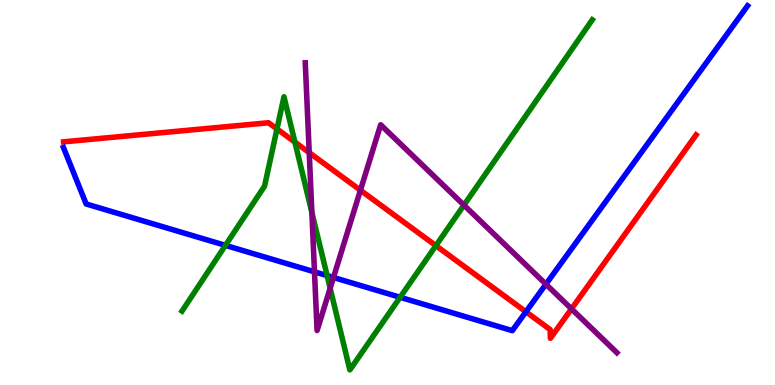[{'lines': ['blue', 'red'], 'intersections': [{'x': 6.79, 'y': 1.9}]}, {'lines': ['green', 'red'], 'intersections': [{'x': 3.57, 'y': 6.65}, {'x': 3.81, 'y': 6.31}, {'x': 5.62, 'y': 3.62}]}, {'lines': ['purple', 'red'], 'intersections': [{'x': 3.99, 'y': 6.04}, {'x': 4.65, 'y': 5.06}, {'x': 7.37, 'y': 1.98}]}, {'lines': ['blue', 'green'], 'intersections': [{'x': 2.91, 'y': 3.63}, {'x': 4.22, 'y': 2.84}, {'x': 5.16, 'y': 2.28}]}, {'lines': ['blue', 'purple'], 'intersections': [{'x': 4.06, 'y': 2.94}, {'x': 4.3, 'y': 2.79}, {'x': 7.04, 'y': 2.62}]}, {'lines': ['green', 'purple'], 'intersections': [{'x': 4.02, 'y': 4.48}, {'x': 4.26, 'y': 2.51}, {'x': 5.99, 'y': 4.67}]}]